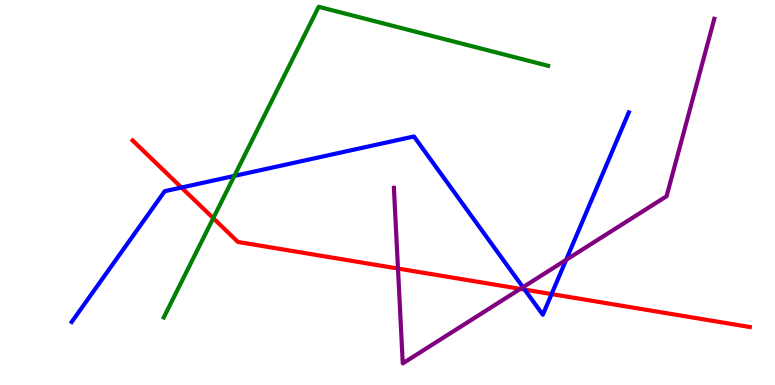[{'lines': ['blue', 'red'], 'intersections': [{'x': 2.34, 'y': 5.13}, {'x': 6.77, 'y': 2.48}, {'x': 7.12, 'y': 2.36}]}, {'lines': ['green', 'red'], 'intersections': [{'x': 2.75, 'y': 4.33}]}, {'lines': ['purple', 'red'], 'intersections': [{'x': 5.14, 'y': 3.02}, {'x': 6.71, 'y': 2.5}]}, {'lines': ['blue', 'green'], 'intersections': [{'x': 3.02, 'y': 5.43}]}, {'lines': ['blue', 'purple'], 'intersections': [{'x': 6.75, 'y': 2.54}, {'x': 7.3, 'y': 3.25}]}, {'lines': ['green', 'purple'], 'intersections': []}]